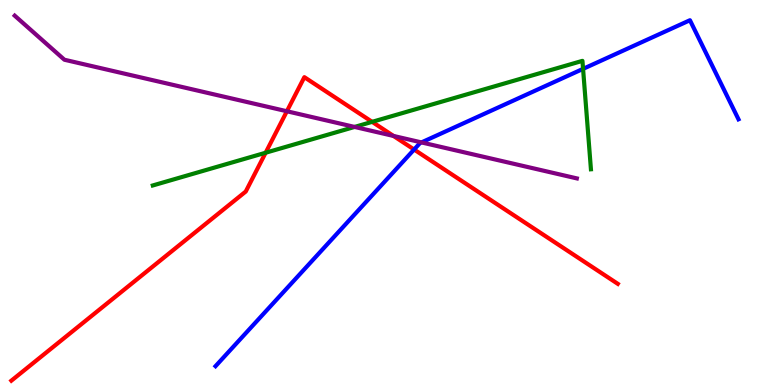[{'lines': ['blue', 'red'], 'intersections': [{'x': 5.34, 'y': 6.12}]}, {'lines': ['green', 'red'], 'intersections': [{'x': 3.43, 'y': 6.03}, {'x': 4.8, 'y': 6.84}]}, {'lines': ['purple', 'red'], 'intersections': [{'x': 3.7, 'y': 7.11}, {'x': 5.08, 'y': 6.47}]}, {'lines': ['blue', 'green'], 'intersections': [{'x': 7.52, 'y': 8.21}]}, {'lines': ['blue', 'purple'], 'intersections': [{'x': 5.44, 'y': 6.3}]}, {'lines': ['green', 'purple'], 'intersections': [{'x': 4.58, 'y': 6.7}]}]